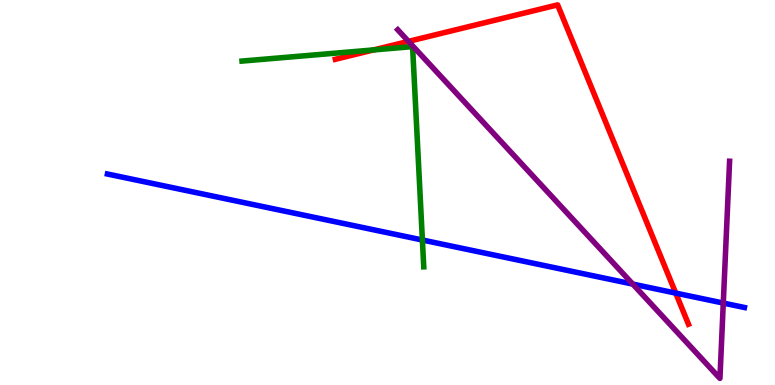[{'lines': ['blue', 'red'], 'intersections': [{'x': 8.72, 'y': 2.39}]}, {'lines': ['green', 'red'], 'intersections': [{'x': 4.82, 'y': 8.7}]}, {'lines': ['purple', 'red'], 'intersections': [{'x': 5.27, 'y': 8.93}]}, {'lines': ['blue', 'green'], 'intersections': [{'x': 5.45, 'y': 3.77}]}, {'lines': ['blue', 'purple'], 'intersections': [{'x': 8.17, 'y': 2.62}, {'x': 9.33, 'y': 2.13}]}, {'lines': ['green', 'purple'], 'intersections': []}]